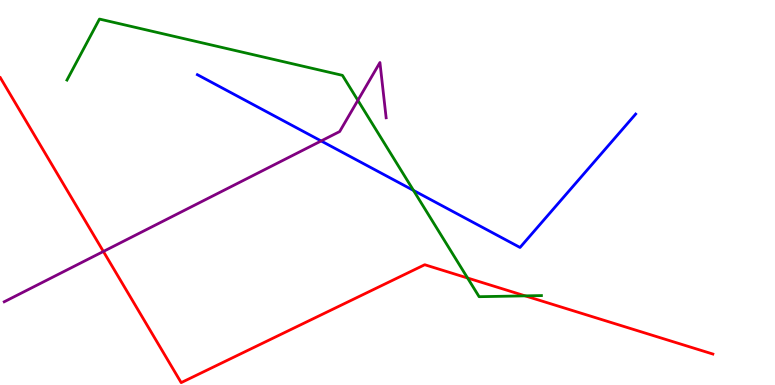[{'lines': ['blue', 'red'], 'intersections': []}, {'lines': ['green', 'red'], 'intersections': [{'x': 6.03, 'y': 2.78}, {'x': 6.78, 'y': 2.32}]}, {'lines': ['purple', 'red'], 'intersections': [{'x': 1.33, 'y': 3.47}]}, {'lines': ['blue', 'green'], 'intersections': [{'x': 5.34, 'y': 5.05}]}, {'lines': ['blue', 'purple'], 'intersections': [{'x': 4.14, 'y': 6.34}]}, {'lines': ['green', 'purple'], 'intersections': [{'x': 4.62, 'y': 7.39}]}]